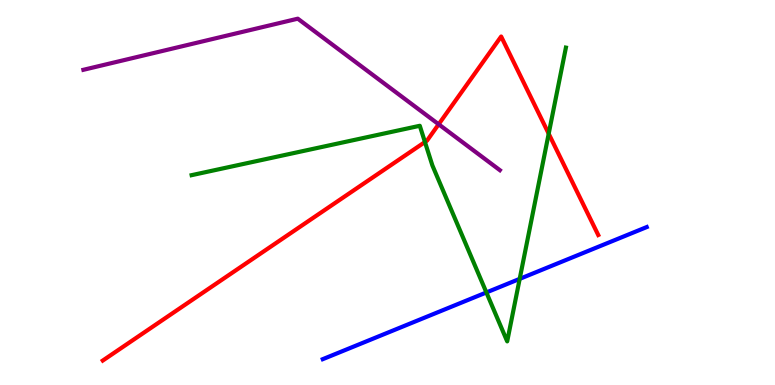[{'lines': ['blue', 'red'], 'intersections': []}, {'lines': ['green', 'red'], 'intersections': [{'x': 5.48, 'y': 6.31}, {'x': 7.08, 'y': 6.53}]}, {'lines': ['purple', 'red'], 'intersections': [{'x': 5.66, 'y': 6.77}]}, {'lines': ['blue', 'green'], 'intersections': [{'x': 6.28, 'y': 2.4}, {'x': 6.71, 'y': 2.76}]}, {'lines': ['blue', 'purple'], 'intersections': []}, {'lines': ['green', 'purple'], 'intersections': []}]